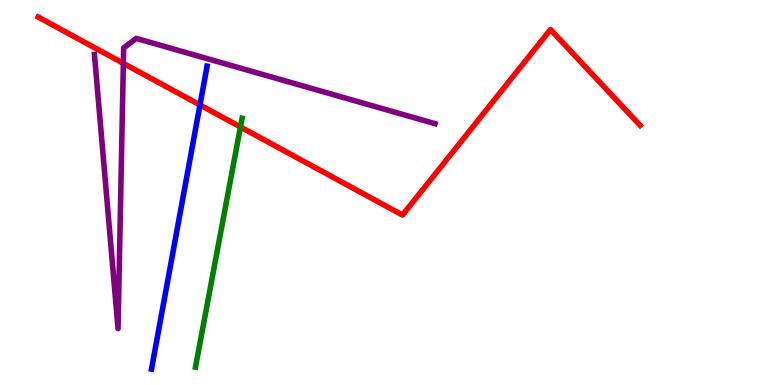[{'lines': ['blue', 'red'], 'intersections': [{'x': 2.58, 'y': 7.27}]}, {'lines': ['green', 'red'], 'intersections': [{'x': 3.1, 'y': 6.7}]}, {'lines': ['purple', 'red'], 'intersections': [{'x': 1.59, 'y': 8.35}]}, {'lines': ['blue', 'green'], 'intersections': []}, {'lines': ['blue', 'purple'], 'intersections': []}, {'lines': ['green', 'purple'], 'intersections': []}]